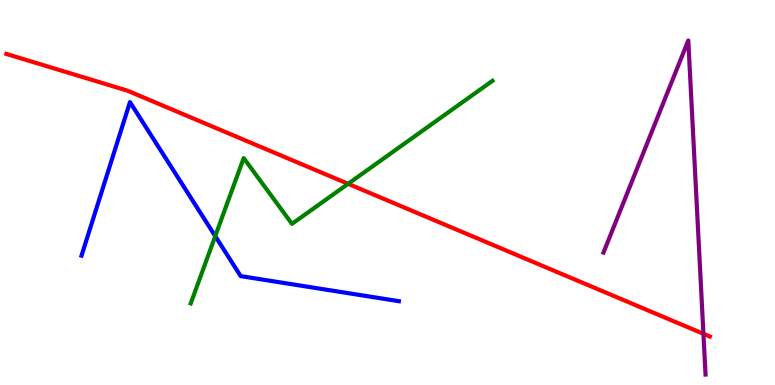[{'lines': ['blue', 'red'], 'intersections': []}, {'lines': ['green', 'red'], 'intersections': [{'x': 4.49, 'y': 5.23}]}, {'lines': ['purple', 'red'], 'intersections': [{'x': 9.08, 'y': 1.33}]}, {'lines': ['blue', 'green'], 'intersections': [{'x': 2.78, 'y': 3.87}]}, {'lines': ['blue', 'purple'], 'intersections': []}, {'lines': ['green', 'purple'], 'intersections': []}]